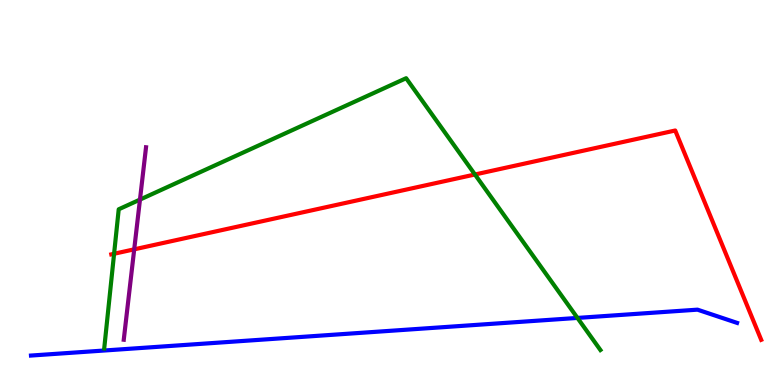[{'lines': ['blue', 'red'], 'intersections': []}, {'lines': ['green', 'red'], 'intersections': [{'x': 1.47, 'y': 3.41}, {'x': 6.13, 'y': 5.47}]}, {'lines': ['purple', 'red'], 'intersections': [{'x': 1.73, 'y': 3.52}]}, {'lines': ['blue', 'green'], 'intersections': [{'x': 7.45, 'y': 1.74}]}, {'lines': ['blue', 'purple'], 'intersections': []}, {'lines': ['green', 'purple'], 'intersections': [{'x': 1.81, 'y': 4.82}]}]